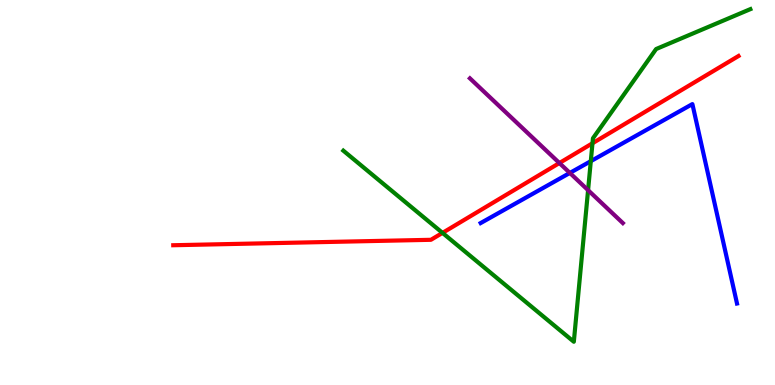[{'lines': ['blue', 'red'], 'intersections': []}, {'lines': ['green', 'red'], 'intersections': [{'x': 5.71, 'y': 3.95}, {'x': 7.64, 'y': 6.28}]}, {'lines': ['purple', 'red'], 'intersections': [{'x': 7.22, 'y': 5.77}]}, {'lines': ['blue', 'green'], 'intersections': [{'x': 7.62, 'y': 5.81}]}, {'lines': ['blue', 'purple'], 'intersections': [{'x': 7.35, 'y': 5.51}]}, {'lines': ['green', 'purple'], 'intersections': [{'x': 7.59, 'y': 5.06}]}]